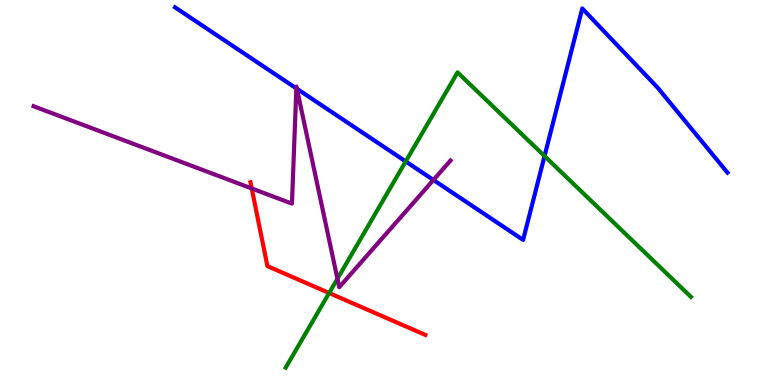[{'lines': ['blue', 'red'], 'intersections': []}, {'lines': ['green', 'red'], 'intersections': [{'x': 4.25, 'y': 2.39}]}, {'lines': ['purple', 'red'], 'intersections': [{'x': 3.25, 'y': 5.11}]}, {'lines': ['blue', 'green'], 'intersections': [{'x': 5.24, 'y': 5.81}, {'x': 7.03, 'y': 5.95}]}, {'lines': ['blue', 'purple'], 'intersections': [{'x': 3.82, 'y': 7.7}, {'x': 3.83, 'y': 7.69}, {'x': 5.59, 'y': 5.33}]}, {'lines': ['green', 'purple'], 'intersections': [{'x': 4.35, 'y': 2.76}]}]